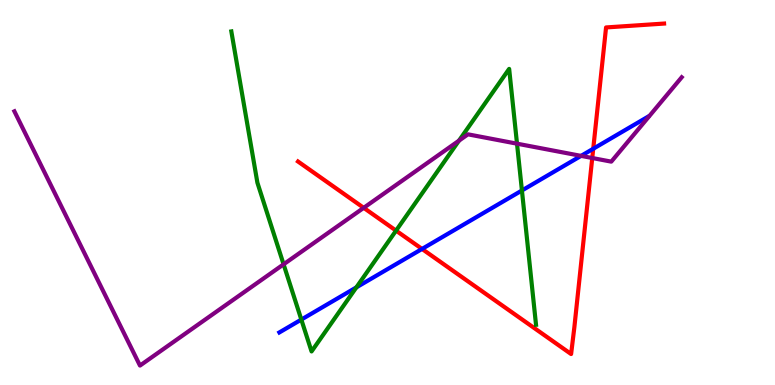[{'lines': ['blue', 'red'], 'intersections': [{'x': 5.45, 'y': 3.53}, {'x': 7.65, 'y': 6.14}]}, {'lines': ['green', 'red'], 'intersections': [{'x': 5.11, 'y': 4.01}]}, {'lines': ['purple', 'red'], 'intersections': [{'x': 4.69, 'y': 4.6}, {'x': 7.64, 'y': 5.9}]}, {'lines': ['blue', 'green'], 'intersections': [{'x': 3.89, 'y': 1.7}, {'x': 4.6, 'y': 2.54}, {'x': 6.73, 'y': 5.05}]}, {'lines': ['blue', 'purple'], 'intersections': [{'x': 7.5, 'y': 5.95}]}, {'lines': ['green', 'purple'], 'intersections': [{'x': 3.66, 'y': 3.13}, {'x': 5.92, 'y': 6.35}, {'x': 6.67, 'y': 6.27}]}]